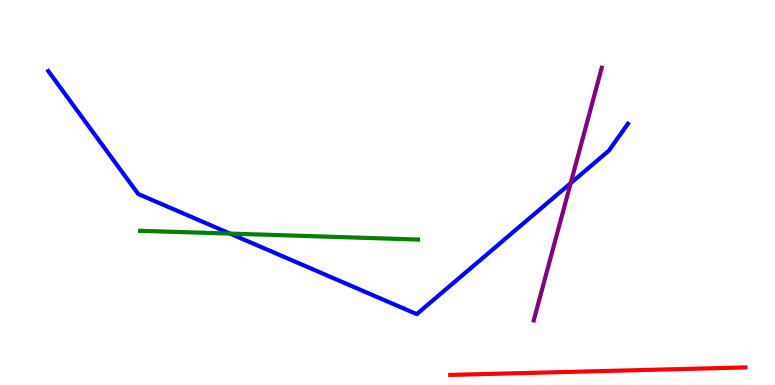[{'lines': ['blue', 'red'], 'intersections': []}, {'lines': ['green', 'red'], 'intersections': []}, {'lines': ['purple', 'red'], 'intersections': []}, {'lines': ['blue', 'green'], 'intersections': [{'x': 2.97, 'y': 3.93}]}, {'lines': ['blue', 'purple'], 'intersections': [{'x': 7.36, 'y': 5.24}]}, {'lines': ['green', 'purple'], 'intersections': []}]